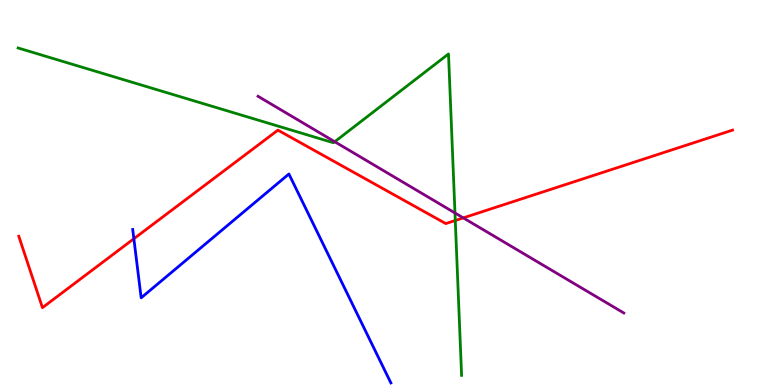[{'lines': ['blue', 'red'], 'intersections': [{'x': 1.73, 'y': 3.8}]}, {'lines': ['green', 'red'], 'intersections': [{'x': 5.87, 'y': 4.27}]}, {'lines': ['purple', 'red'], 'intersections': [{'x': 5.98, 'y': 4.34}]}, {'lines': ['blue', 'green'], 'intersections': []}, {'lines': ['blue', 'purple'], 'intersections': []}, {'lines': ['green', 'purple'], 'intersections': [{'x': 4.32, 'y': 6.32}, {'x': 5.87, 'y': 4.47}]}]